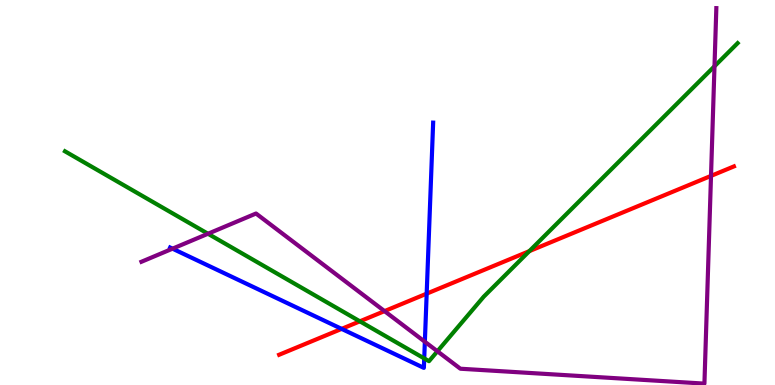[{'lines': ['blue', 'red'], 'intersections': [{'x': 4.41, 'y': 1.46}, {'x': 5.51, 'y': 2.37}]}, {'lines': ['green', 'red'], 'intersections': [{'x': 4.64, 'y': 1.65}, {'x': 6.83, 'y': 3.48}]}, {'lines': ['purple', 'red'], 'intersections': [{'x': 4.96, 'y': 1.92}, {'x': 9.17, 'y': 5.43}]}, {'lines': ['blue', 'green'], 'intersections': [{'x': 5.47, 'y': 0.69}]}, {'lines': ['blue', 'purple'], 'intersections': [{'x': 2.23, 'y': 3.54}, {'x': 5.48, 'y': 1.12}]}, {'lines': ['green', 'purple'], 'intersections': [{'x': 2.68, 'y': 3.93}, {'x': 5.64, 'y': 0.876}, {'x': 9.22, 'y': 8.28}]}]